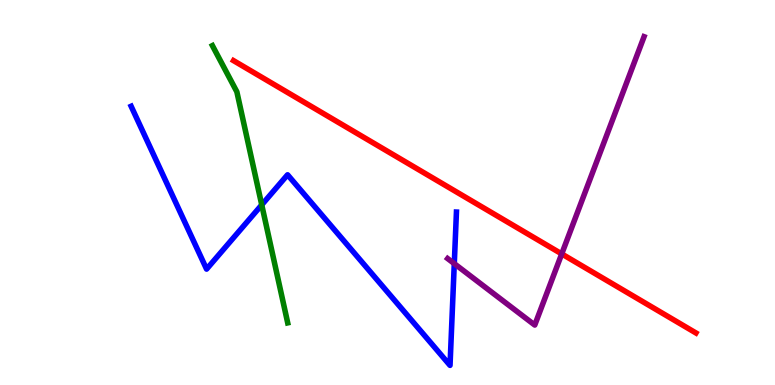[{'lines': ['blue', 'red'], 'intersections': []}, {'lines': ['green', 'red'], 'intersections': []}, {'lines': ['purple', 'red'], 'intersections': [{'x': 7.25, 'y': 3.4}]}, {'lines': ['blue', 'green'], 'intersections': [{'x': 3.38, 'y': 4.68}]}, {'lines': ['blue', 'purple'], 'intersections': [{'x': 5.86, 'y': 3.15}]}, {'lines': ['green', 'purple'], 'intersections': []}]